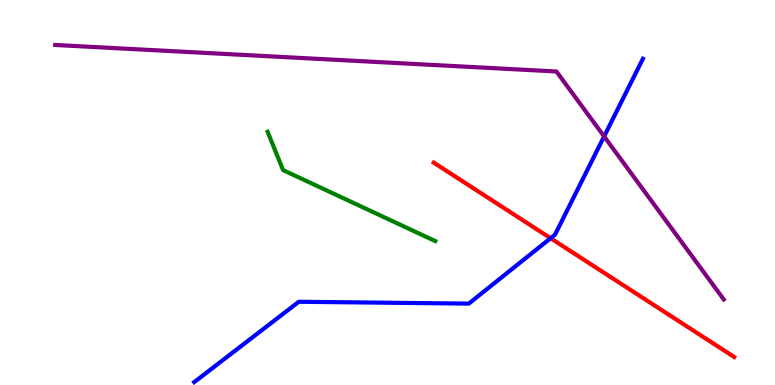[{'lines': ['blue', 'red'], 'intersections': [{'x': 7.1, 'y': 3.81}]}, {'lines': ['green', 'red'], 'intersections': []}, {'lines': ['purple', 'red'], 'intersections': []}, {'lines': ['blue', 'green'], 'intersections': []}, {'lines': ['blue', 'purple'], 'intersections': [{'x': 7.79, 'y': 6.46}]}, {'lines': ['green', 'purple'], 'intersections': []}]